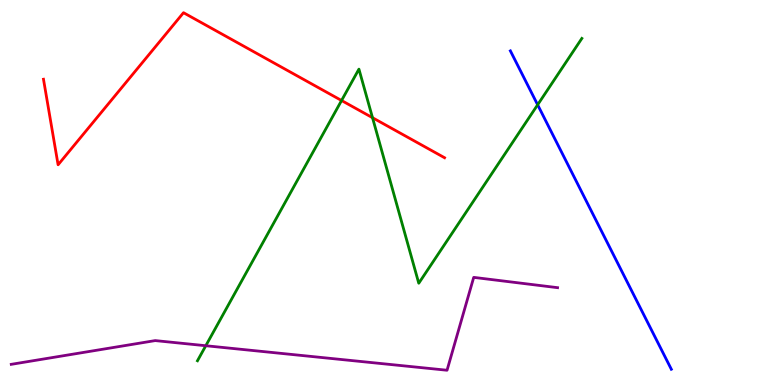[{'lines': ['blue', 'red'], 'intersections': []}, {'lines': ['green', 'red'], 'intersections': [{'x': 4.41, 'y': 7.39}, {'x': 4.81, 'y': 6.94}]}, {'lines': ['purple', 'red'], 'intersections': []}, {'lines': ['blue', 'green'], 'intersections': [{'x': 6.94, 'y': 7.28}]}, {'lines': ['blue', 'purple'], 'intersections': []}, {'lines': ['green', 'purple'], 'intersections': [{'x': 2.66, 'y': 1.02}]}]